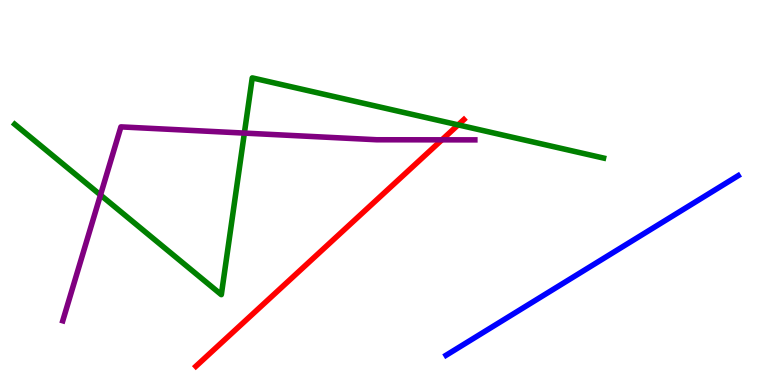[{'lines': ['blue', 'red'], 'intersections': []}, {'lines': ['green', 'red'], 'intersections': [{'x': 5.91, 'y': 6.76}]}, {'lines': ['purple', 'red'], 'intersections': [{'x': 5.7, 'y': 6.37}]}, {'lines': ['blue', 'green'], 'intersections': []}, {'lines': ['blue', 'purple'], 'intersections': []}, {'lines': ['green', 'purple'], 'intersections': [{'x': 1.3, 'y': 4.94}, {'x': 3.15, 'y': 6.54}]}]